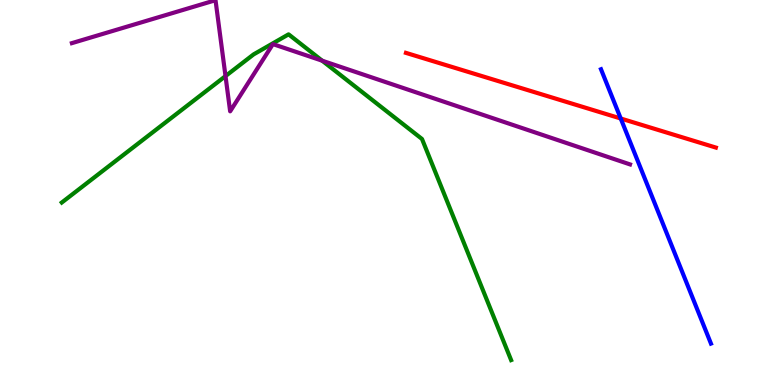[{'lines': ['blue', 'red'], 'intersections': [{'x': 8.01, 'y': 6.92}]}, {'lines': ['green', 'red'], 'intersections': []}, {'lines': ['purple', 'red'], 'intersections': []}, {'lines': ['blue', 'green'], 'intersections': []}, {'lines': ['blue', 'purple'], 'intersections': []}, {'lines': ['green', 'purple'], 'intersections': [{'x': 2.91, 'y': 8.02}, {'x': 4.16, 'y': 8.42}]}]